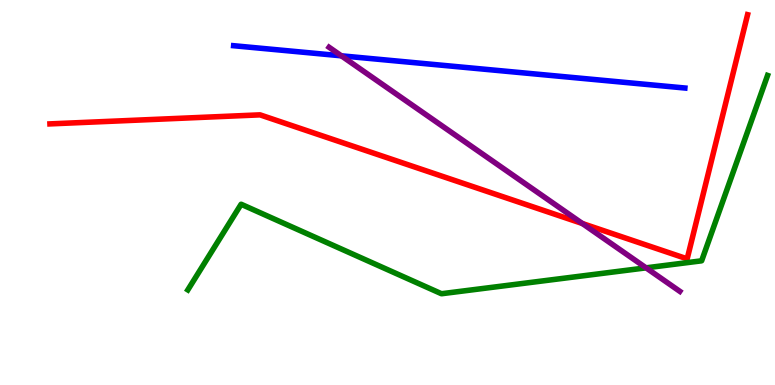[{'lines': ['blue', 'red'], 'intersections': []}, {'lines': ['green', 'red'], 'intersections': []}, {'lines': ['purple', 'red'], 'intersections': [{'x': 7.51, 'y': 4.19}]}, {'lines': ['blue', 'green'], 'intersections': []}, {'lines': ['blue', 'purple'], 'intersections': [{'x': 4.4, 'y': 8.55}]}, {'lines': ['green', 'purple'], 'intersections': [{'x': 8.34, 'y': 3.04}]}]